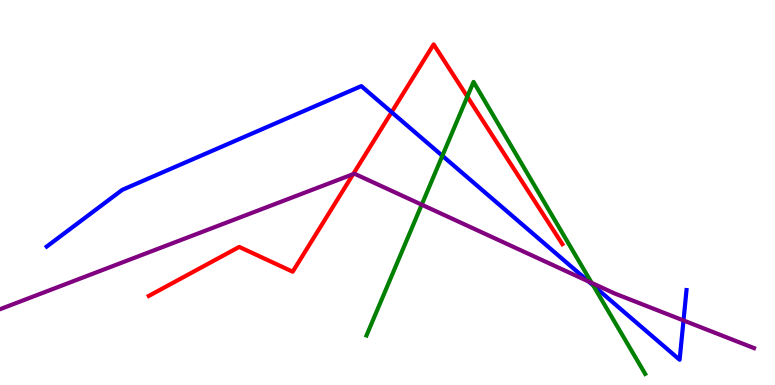[{'lines': ['blue', 'red'], 'intersections': [{'x': 5.05, 'y': 7.09}]}, {'lines': ['green', 'red'], 'intersections': [{'x': 6.03, 'y': 7.49}]}, {'lines': ['purple', 'red'], 'intersections': [{'x': 4.56, 'y': 5.48}]}, {'lines': ['blue', 'green'], 'intersections': [{'x': 5.71, 'y': 5.95}, {'x': 7.65, 'y': 2.59}]}, {'lines': ['blue', 'purple'], 'intersections': [{'x': 7.59, 'y': 2.69}, {'x': 8.82, 'y': 1.68}]}, {'lines': ['green', 'purple'], 'intersections': [{'x': 5.44, 'y': 4.68}, {'x': 7.64, 'y': 2.65}]}]